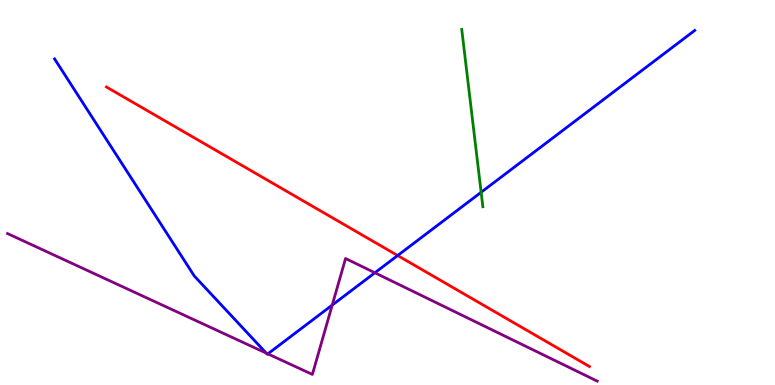[{'lines': ['blue', 'red'], 'intersections': [{'x': 5.13, 'y': 3.36}]}, {'lines': ['green', 'red'], 'intersections': []}, {'lines': ['purple', 'red'], 'intersections': []}, {'lines': ['blue', 'green'], 'intersections': [{'x': 6.21, 'y': 5.01}]}, {'lines': ['blue', 'purple'], 'intersections': [{'x': 3.44, 'y': 0.828}, {'x': 3.46, 'y': 0.809}, {'x': 4.29, 'y': 2.08}, {'x': 4.84, 'y': 2.92}]}, {'lines': ['green', 'purple'], 'intersections': []}]